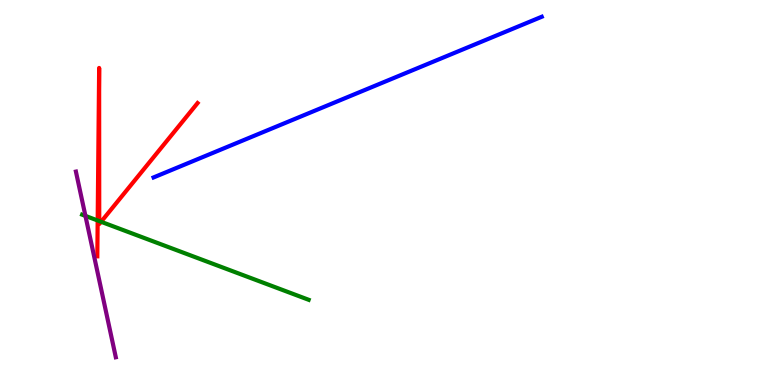[{'lines': ['blue', 'red'], 'intersections': []}, {'lines': ['green', 'red'], 'intersections': [{'x': 1.26, 'y': 4.27}, {'x': 1.28, 'y': 4.26}, {'x': 1.3, 'y': 4.24}]}, {'lines': ['purple', 'red'], 'intersections': []}, {'lines': ['blue', 'green'], 'intersections': []}, {'lines': ['blue', 'purple'], 'intersections': []}, {'lines': ['green', 'purple'], 'intersections': [{'x': 1.1, 'y': 4.39}]}]